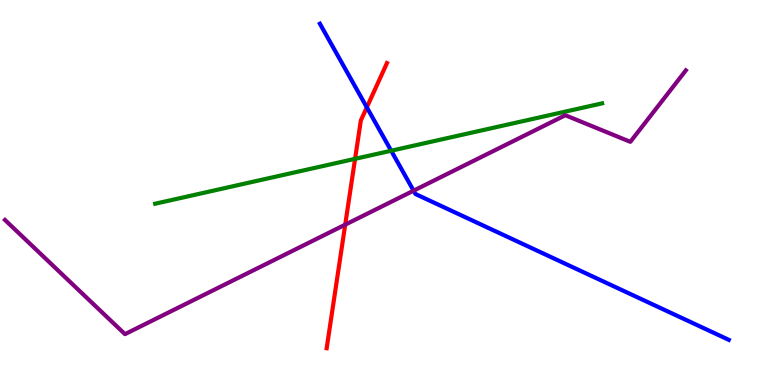[{'lines': ['blue', 'red'], 'intersections': [{'x': 4.73, 'y': 7.21}]}, {'lines': ['green', 'red'], 'intersections': [{'x': 4.58, 'y': 5.87}]}, {'lines': ['purple', 'red'], 'intersections': [{'x': 4.45, 'y': 4.16}]}, {'lines': ['blue', 'green'], 'intersections': [{'x': 5.05, 'y': 6.09}]}, {'lines': ['blue', 'purple'], 'intersections': [{'x': 5.34, 'y': 5.05}]}, {'lines': ['green', 'purple'], 'intersections': []}]